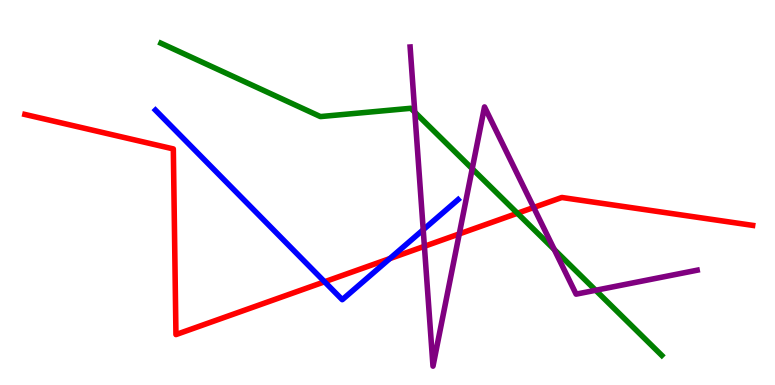[{'lines': ['blue', 'red'], 'intersections': [{'x': 4.19, 'y': 2.68}, {'x': 5.03, 'y': 3.28}]}, {'lines': ['green', 'red'], 'intersections': [{'x': 6.68, 'y': 4.46}]}, {'lines': ['purple', 'red'], 'intersections': [{'x': 5.48, 'y': 3.6}, {'x': 5.93, 'y': 3.92}, {'x': 6.89, 'y': 4.61}]}, {'lines': ['blue', 'green'], 'intersections': []}, {'lines': ['blue', 'purple'], 'intersections': [{'x': 5.46, 'y': 4.03}]}, {'lines': ['green', 'purple'], 'intersections': [{'x': 5.35, 'y': 7.09}, {'x': 6.09, 'y': 5.62}, {'x': 7.15, 'y': 3.52}, {'x': 7.69, 'y': 2.46}]}]